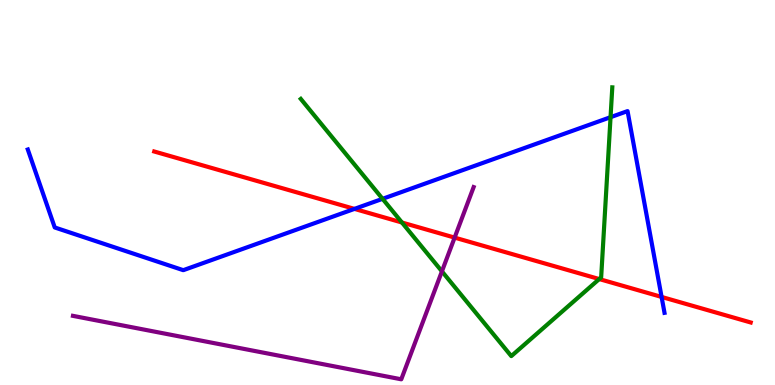[{'lines': ['blue', 'red'], 'intersections': [{'x': 4.57, 'y': 4.57}, {'x': 8.54, 'y': 2.29}]}, {'lines': ['green', 'red'], 'intersections': [{'x': 5.19, 'y': 4.22}, {'x': 7.73, 'y': 2.75}]}, {'lines': ['purple', 'red'], 'intersections': [{'x': 5.87, 'y': 3.83}]}, {'lines': ['blue', 'green'], 'intersections': [{'x': 4.94, 'y': 4.84}, {'x': 7.88, 'y': 6.96}]}, {'lines': ['blue', 'purple'], 'intersections': []}, {'lines': ['green', 'purple'], 'intersections': [{'x': 5.7, 'y': 2.95}]}]